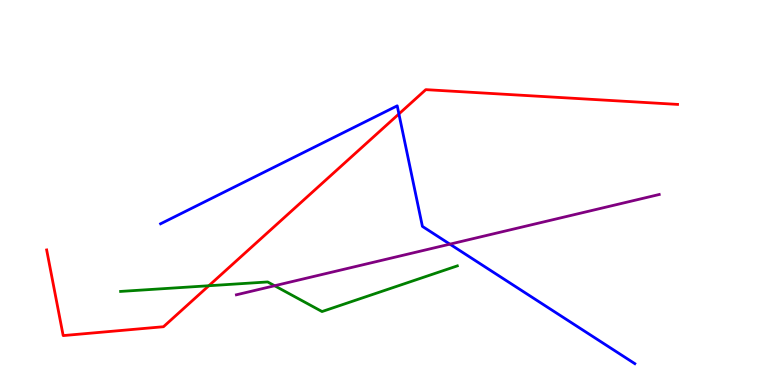[{'lines': ['blue', 'red'], 'intersections': [{'x': 5.15, 'y': 7.04}]}, {'lines': ['green', 'red'], 'intersections': [{'x': 2.69, 'y': 2.58}]}, {'lines': ['purple', 'red'], 'intersections': []}, {'lines': ['blue', 'green'], 'intersections': []}, {'lines': ['blue', 'purple'], 'intersections': [{'x': 5.8, 'y': 3.66}]}, {'lines': ['green', 'purple'], 'intersections': [{'x': 3.54, 'y': 2.58}]}]